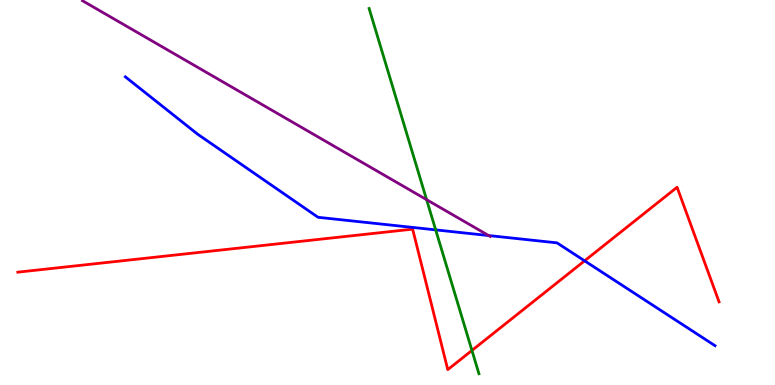[{'lines': ['blue', 'red'], 'intersections': [{'x': 7.54, 'y': 3.23}]}, {'lines': ['green', 'red'], 'intersections': [{'x': 6.09, 'y': 0.898}]}, {'lines': ['purple', 'red'], 'intersections': []}, {'lines': ['blue', 'green'], 'intersections': [{'x': 5.62, 'y': 4.03}]}, {'lines': ['blue', 'purple'], 'intersections': [{'x': 6.31, 'y': 3.88}]}, {'lines': ['green', 'purple'], 'intersections': [{'x': 5.5, 'y': 4.81}]}]